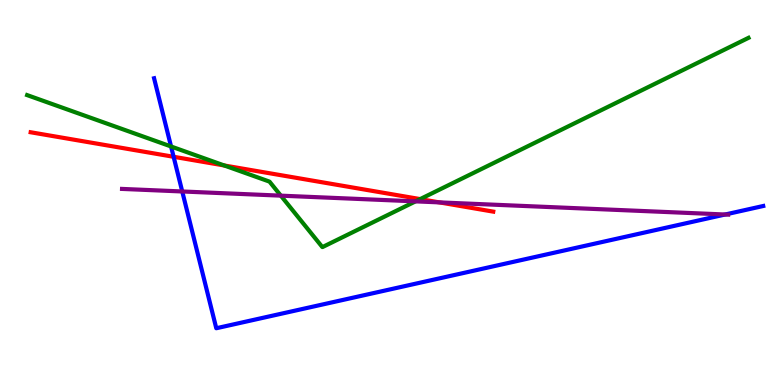[{'lines': ['blue', 'red'], 'intersections': [{'x': 2.24, 'y': 5.93}]}, {'lines': ['green', 'red'], 'intersections': [{'x': 2.89, 'y': 5.7}, {'x': 5.42, 'y': 4.83}]}, {'lines': ['purple', 'red'], 'intersections': [{'x': 5.67, 'y': 4.74}]}, {'lines': ['blue', 'green'], 'intersections': [{'x': 2.21, 'y': 6.2}]}, {'lines': ['blue', 'purple'], 'intersections': [{'x': 2.35, 'y': 5.03}, {'x': 9.36, 'y': 4.43}]}, {'lines': ['green', 'purple'], 'intersections': [{'x': 3.62, 'y': 4.92}, {'x': 5.36, 'y': 4.77}]}]